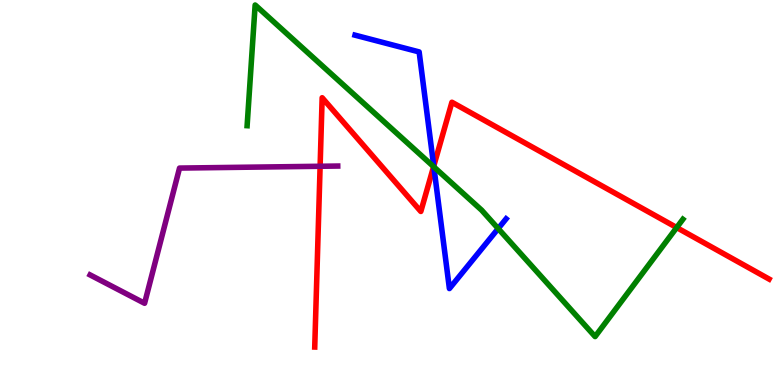[{'lines': ['blue', 'red'], 'intersections': [{'x': 5.6, 'y': 5.69}]}, {'lines': ['green', 'red'], 'intersections': [{'x': 5.59, 'y': 5.67}, {'x': 8.73, 'y': 4.09}]}, {'lines': ['purple', 'red'], 'intersections': [{'x': 4.13, 'y': 5.68}]}, {'lines': ['blue', 'green'], 'intersections': [{'x': 5.6, 'y': 5.67}, {'x': 6.43, 'y': 4.06}]}, {'lines': ['blue', 'purple'], 'intersections': []}, {'lines': ['green', 'purple'], 'intersections': []}]